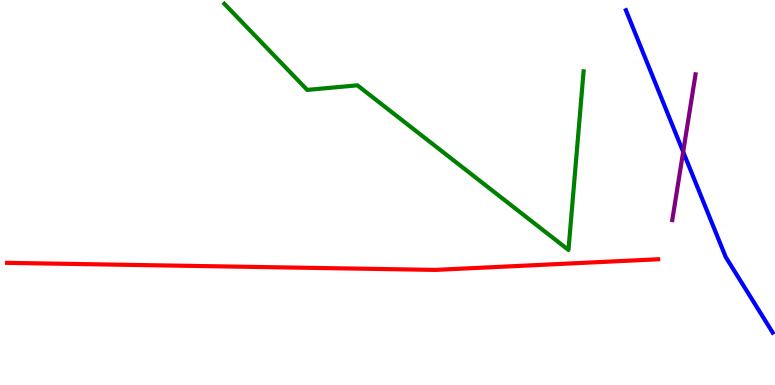[{'lines': ['blue', 'red'], 'intersections': []}, {'lines': ['green', 'red'], 'intersections': []}, {'lines': ['purple', 'red'], 'intersections': []}, {'lines': ['blue', 'green'], 'intersections': []}, {'lines': ['blue', 'purple'], 'intersections': [{'x': 8.82, 'y': 6.06}]}, {'lines': ['green', 'purple'], 'intersections': []}]